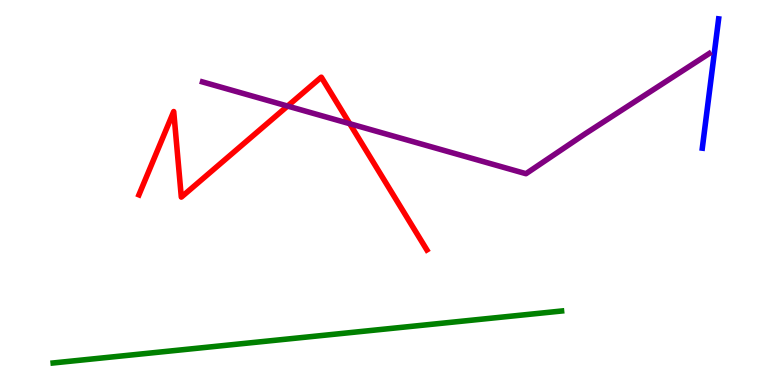[{'lines': ['blue', 'red'], 'intersections': []}, {'lines': ['green', 'red'], 'intersections': []}, {'lines': ['purple', 'red'], 'intersections': [{'x': 3.71, 'y': 7.25}, {'x': 4.51, 'y': 6.79}]}, {'lines': ['blue', 'green'], 'intersections': []}, {'lines': ['blue', 'purple'], 'intersections': []}, {'lines': ['green', 'purple'], 'intersections': []}]